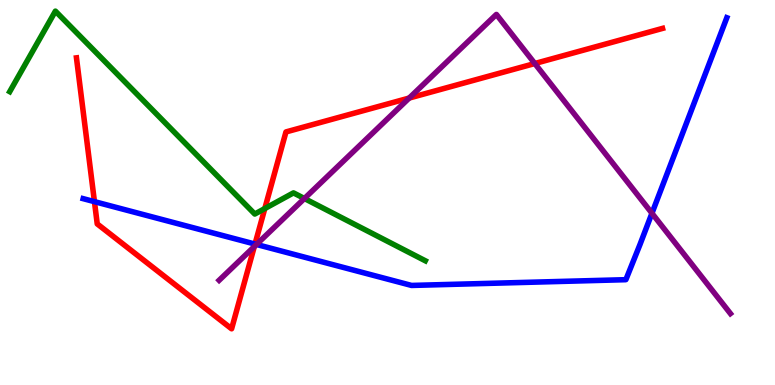[{'lines': ['blue', 'red'], 'intersections': [{'x': 1.22, 'y': 4.76}, {'x': 3.29, 'y': 3.66}]}, {'lines': ['green', 'red'], 'intersections': [{'x': 3.42, 'y': 4.58}]}, {'lines': ['purple', 'red'], 'intersections': [{'x': 3.28, 'y': 3.6}, {'x': 5.28, 'y': 7.45}, {'x': 6.9, 'y': 8.35}]}, {'lines': ['blue', 'green'], 'intersections': []}, {'lines': ['blue', 'purple'], 'intersections': [{'x': 3.31, 'y': 3.65}, {'x': 8.41, 'y': 4.46}]}, {'lines': ['green', 'purple'], 'intersections': [{'x': 3.93, 'y': 4.84}]}]